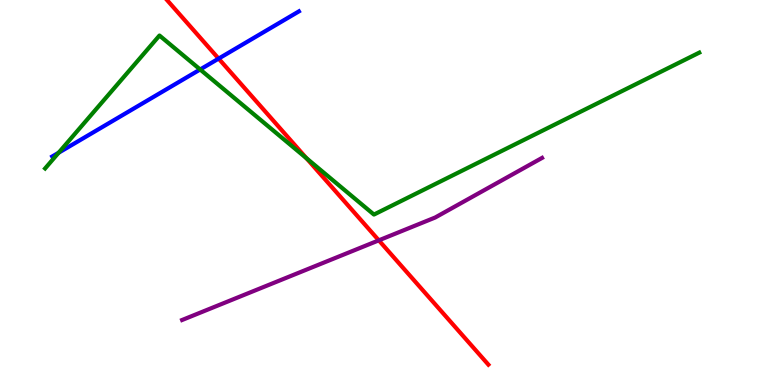[{'lines': ['blue', 'red'], 'intersections': [{'x': 2.82, 'y': 8.48}]}, {'lines': ['green', 'red'], 'intersections': [{'x': 3.95, 'y': 5.89}]}, {'lines': ['purple', 'red'], 'intersections': [{'x': 4.89, 'y': 3.76}]}, {'lines': ['blue', 'green'], 'intersections': [{'x': 0.757, 'y': 6.03}, {'x': 2.58, 'y': 8.2}]}, {'lines': ['blue', 'purple'], 'intersections': []}, {'lines': ['green', 'purple'], 'intersections': []}]